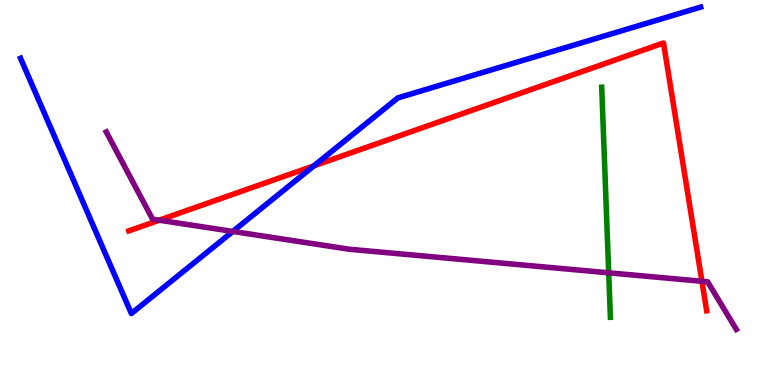[{'lines': ['blue', 'red'], 'intersections': [{'x': 4.05, 'y': 5.69}]}, {'lines': ['green', 'red'], 'intersections': []}, {'lines': ['purple', 'red'], 'intersections': [{'x': 2.05, 'y': 4.28}, {'x': 9.06, 'y': 2.69}]}, {'lines': ['blue', 'green'], 'intersections': []}, {'lines': ['blue', 'purple'], 'intersections': [{'x': 3.0, 'y': 3.99}]}, {'lines': ['green', 'purple'], 'intersections': [{'x': 7.85, 'y': 2.91}]}]